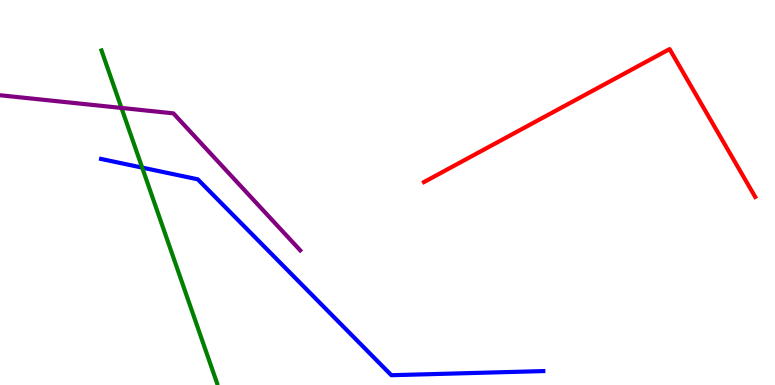[{'lines': ['blue', 'red'], 'intersections': []}, {'lines': ['green', 'red'], 'intersections': []}, {'lines': ['purple', 'red'], 'intersections': []}, {'lines': ['blue', 'green'], 'intersections': [{'x': 1.83, 'y': 5.65}]}, {'lines': ['blue', 'purple'], 'intersections': []}, {'lines': ['green', 'purple'], 'intersections': [{'x': 1.57, 'y': 7.2}]}]